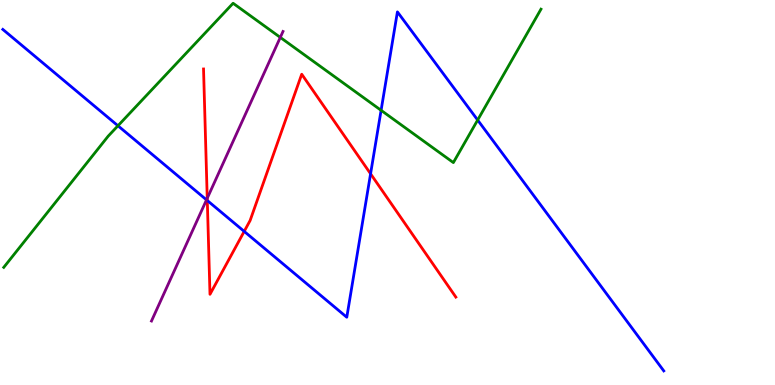[{'lines': ['blue', 'red'], 'intersections': [{'x': 2.67, 'y': 4.79}, {'x': 3.15, 'y': 3.99}, {'x': 4.78, 'y': 5.49}]}, {'lines': ['green', 'red'], 'intersections': []}, {'lines': ['purple', 'red'], 'intersections': [{'x': 2.67, 'y': 4.85}]}, {'lines': ['blue', 'green'], 'intersections': [{'x': 1.52, 'y': 6.73}, {'x': 4.92, 'y': 7.13}, {'x': 6.16, 'y': 6.88}]}, {'lines': ['blue', 'purple'], 'intersections': [{'x': 2.66, 'y': 4.81}]}, {'lines': ['green', 'purple'], 'intersections': [{'x': 3.62, 'y': 9.03}]}]